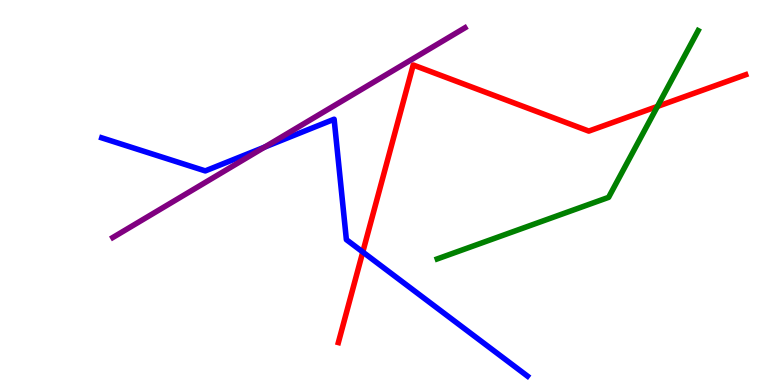[{'lines': ['blue', 'red'], 'intersections': [{'x': 4.68, 'y': 3.45}]}, {'lines': ['green', 'red'], 'intersections': [{'x': 8.48, 'y': 7.24}]}, {'lines': ['purple', 'red'], 'intersections': []}, {'lines': ['blue', 'green'], 'intersections': []}, {'lines': ['blue', 'purple'], 'intersections': [{'x': 3.41, 'y': 6.18}]}, {'lines': ['green', 'purple'], 'intersections': []}]